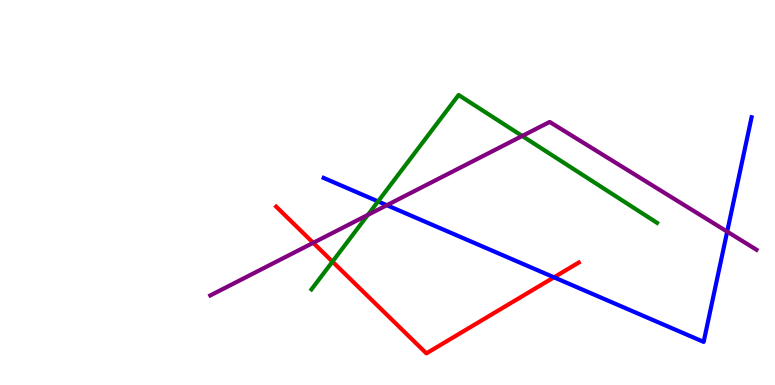[{'lines': ['blue', 'red'], 'intersections': [{'x': 7.15, 'y': 2.8}]}, {'lines': ['green', 'red'], 'intersections': [{'x': 4.29, 'y': 3.2}]}, {'lines': ['purple', 'red'], 'intersections': [{'x': 4.04, 'y': 3.69}]}, {'lines': ['blue', 'green'], 'intersections': [{'x': 4.88, 'y': 4.77}]}, {'lines': ['blue', 'purple'], 'intersections': [{'x': 4.99, 'y': 4.67}, {'x': 9.38, 'y': 3.98}]}, {'lines': ['green', 'purple'], 'intersections': [{'x': 4.75, 'y': 4.42}, {'x': 6.74, 'y': 6.47}]}]